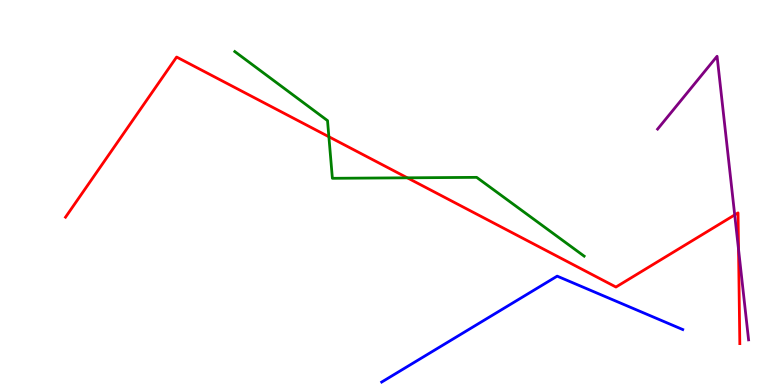[{'lines': ['blue', 'red'], 'intersections': []}, {'lines': ['green', 'red'], 'intersections': [{'x': 4.24, 'y': 6.45}, {'x': 5.26, 'y': 5.38}]}, {'lines': ['purple', 'red'], 'intersections': [{'x': 9.48, 'y': 4.42}, {'x': 9.53, 'y': 3.52}]}, {'lines': ['blue', 'green'], 'intersections': []}, {'lines': ['blue', 'purple'], 'intersections': []}, {'lines': ['green', 'purple'], 'intersections': []}]